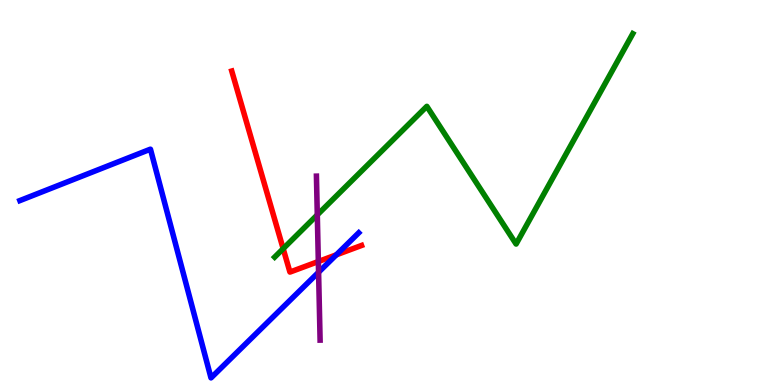[{'lines': ['blue', 'red'], 'intersections': [{'x': 4.34, 'y': 3.38}]}, {'lines': ['green', 'red'], 'intersections': [{'x': 3.65, 'y': 3.54}]}, {'lines': ['purple', 'red'], 'intersections': [{'x': 4.11, 'y': 3.21}]}, {'lines': ['blue', 'green'], 'intersections': []}, {'lines': ['blue', 'purple'], 'intersections': [{'x': 4.11, 'y': 2.93}]}, {'lines': ['green', 'purple'], 'intersections': [{'x': 4.09, 'y': 4.42}]}]